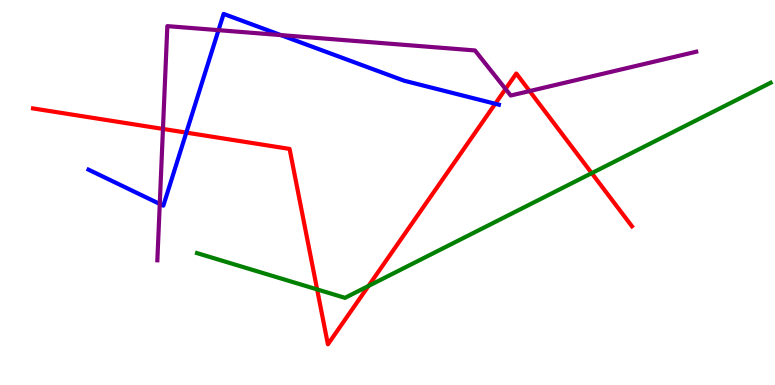[{'lines': ['blue', 'red'], 'intersections': [{'x': 2.4, 'y': 6.56}, {'x': 6.39, 'y': 7.3}]}, {'lines': ['green', 'red'], 'intersections': [{'x': 4.09, 'y': 2.48}, {'x': 4.75, 'y': 2.57}, {'x': 7.64, 'y': 5.5}]}, {'lines': ['purple', 'red'], 'intersections': [{'x': 2.1, 'y': 6.65}, {'x': 6.52, 'y': 7.69}, {'x': 6.83, 'y': 7.63}]}, {'lines': ['blue', 'green'], 'intersections': []}, {'lines': ['blue', 'purple'], 'intersections': [{'x': 2.06, 'y': 4.7}, {'x': 2.82, 'y': 9.22}, {'x': 3.62, 'y': 9.09}]}, {'lines': ['green', 'purple'], 'intersections': []}]